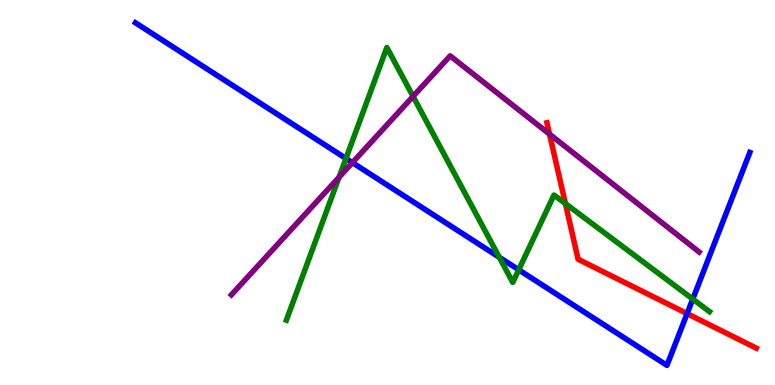[{'lines': ['blue', 'red'], 'intersections': [{'x': 8.87, 'y': 1.85}]}, {'lines': ['green', 'red'], 'intersections': [{'x': 7.3, 'y': 4.71}]}, {'lines': ['purple', 'red'], 'intersections': [{'x': 7.09, 'y': 6.52}]}, {'lines': ['blue', 'green'], 'intersections': [{'x': 4.46, 'y': 5.88}, {'x': 6.44, 'y': 3.32}, {'x': 6.69, 'y': 2.99}, {'x': 8.94, 'y': 2.23}]}, {'lines': ['blue', 'purple'], 'intersections': [{'x': 4.55, 'y': 5.78}]}, {'lines': ['green', 'purple'], 'intersections': [{'x': 4.37, 'y': 5.4}, {'x': 5.33, 'y': 7.5}]}]